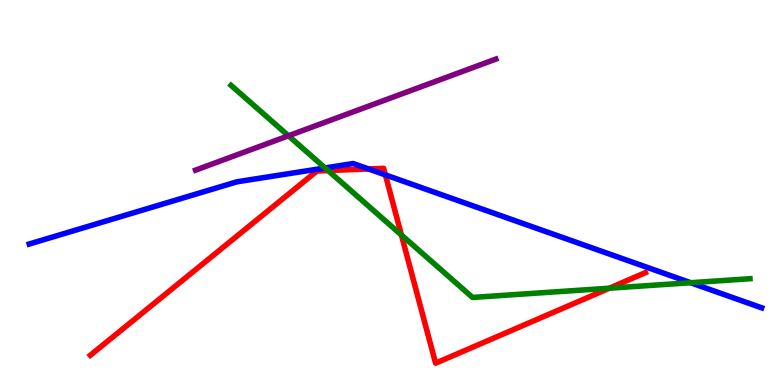[{'lines': ['blue', 'red'], 'intersections': [{'x': 4.76, 'y': 5.61}, {'x': 4.97, 'y': 5.46}]}, {'lines': ['green', 'red'], 'intersections': [{'x': 4.23, 'y': 5.57}, {'x': 5.18, 'y': 3.9}, {'x': 7.86, 'y': 2.51}]}, {'lines': ['purple', 'red'], 'intersections': []}, {'lines': ['blue', 'green'], 'intersections': [{'x': 4.19, 'y': 5.64}, {'x': 8.91, 'y': 2.66}]}, {'lines': ['blue', 'purple'], 'intersections': []}, {'lines': ['green', 'purple'], 'intersections': [{'x': 3.72, 'y': 6.47}]}]